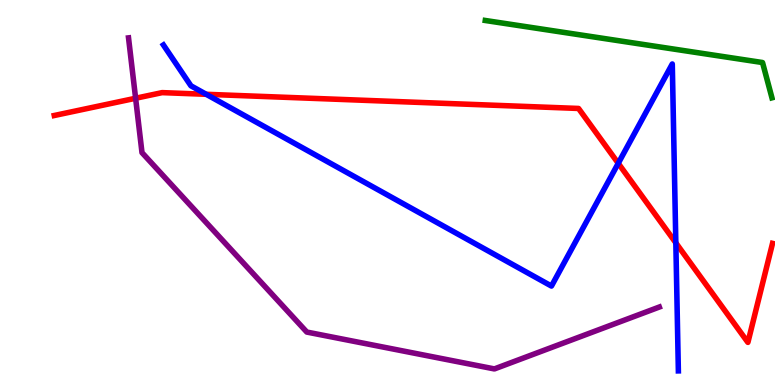[{'lines': ['blue', 'red'], 'intersections': [{'x': 2.66, 'y': 7.55}, {'x': 7.98, 'y': 5.76}, {'x': 8.72, 'y': 3.69}]}, {'lines': ['green', 'red'], 'intersections': []}, {'lines': ['purple', 'red'], 'intersections': [{'x': 1.75, 'y': 7.45}]}, {'lines': ['blue', 'green'], 'intersections': []}, {'lines': ['blue', 'purple'], 'intersections': []}, {'lines': ['green', 'purple'], 'intersections': []}]